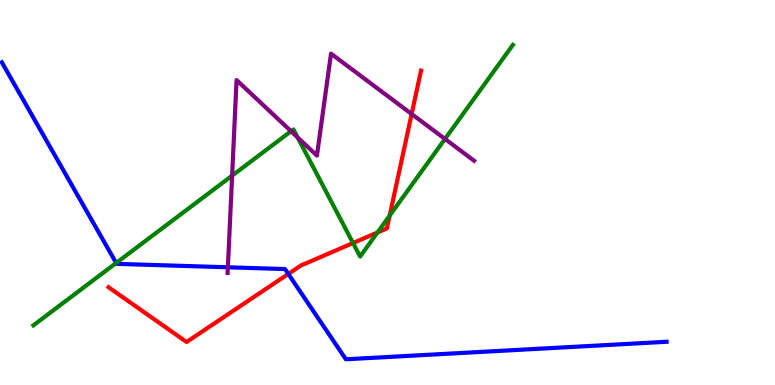[{'lines': ['blue', 'red'], 'intersections': [{'x': 3.72, 'y': 2.88}]}, {'lines': ['green', 'red'], 'intersections': [{'x': 4.56, 'y': 3.69}, {'x': 4.87, 'y': 3.96}, {'x': 5.03, 'y': 4.4}]}, {'lines': ['purple', 'red'], 'intersections': [{'x': 5.31, 'y': 7.04}]}, {'lines': ['blue', 'green'], 'intersections': [{'x': 1.5, 'y': 3.17}]}, {'lines': ['blue', 'purple'], 'intersections': [{'x': 2.94, 'y': 3.06}]}, {'lines': ['green', 'purple'], 'intersections': [{'x': 3.0, 'y': 5.44}, {'x': 3.76, 'y': 6.59}, {'x': 3.84, 'y': 6.43}, {'x': 5.74, 'y': 6.39}]}]